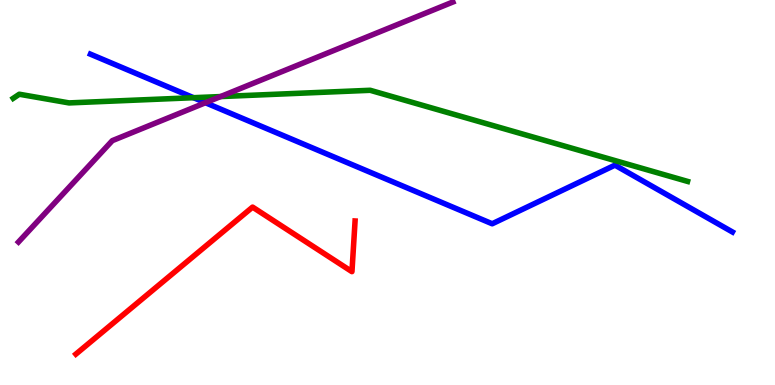[{'lines': ['blue', 'red'], 'intersections': []}, {'lines': ['green', 'red'], 'intersections': []}, {'lines': ['purple', 'red'], 'intersections': []}, {'lines': ['blue', 'green'], 'intersections': [{'x': 2.5, 'y': 7.46}]}, {'lines': ['blue', 'purple'], 'intersections': [{'x': 2.65, 'y': 7.33}]}, {'lines': ['green', 'purple'], 'intersections': [{'x': 2.85, 'y': 7.49}]}]